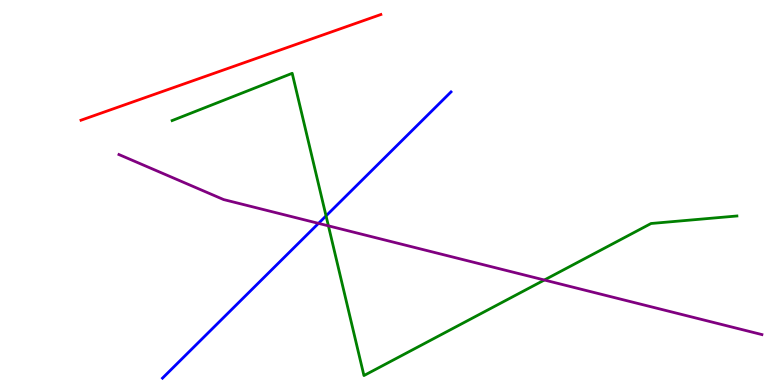[{'lines': ['blue', 'red'], 'intersections': []}, {'lines': ['green', 'red'], 'intersections': []}, {'lines': ['purple', 'red'], 'intersections': []}, {'lines': ['blue', 'green'], 'intersections': [{'x': 4.21, 'y': 4.39}]}, {'lines': ['blue', 'purple'], 'intersections': [{'x': 4.11, 'y': 4.2}]}, {'lines': ['green', 'purple'], 'intersections': [{'x': 4.24, 'y': 4.13}, {'x': 7.02, 'y': 2.73}]}]